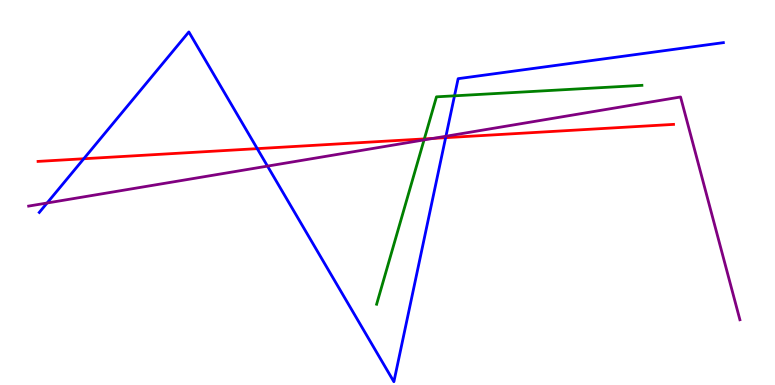[{'lines': ['blue', 'red'], 'intersections': [{'x': 1.08, 'y': 5.88}, {'x': 3.32, 'y': 6.14}, {'x': 5.75, 'y': 6.42}]}, {'lines': ['green', 'red'], 'intersections': [{'x': 5.48, 'y': 6.39}]}, {'lines': ['purple', 'red'], 'intersections': [{'x': 5.59, 'y': 6.41}]}, {'lines': ['blue', 'green'], 'intersections': [{'x': 5.86, 'y': 7.51}]}, {'lines': ['blue', 'purple'], 'intersections': [{'x': 0.608, 'y': 4.73}, {'x': 3.45, 'y': 5.69}, {'x': 5.75, 'y': 6.46}]}, {'lines': ['green', 'purple'], 'intersections': [{'x': 5.47, 'y': 6.37}]}]